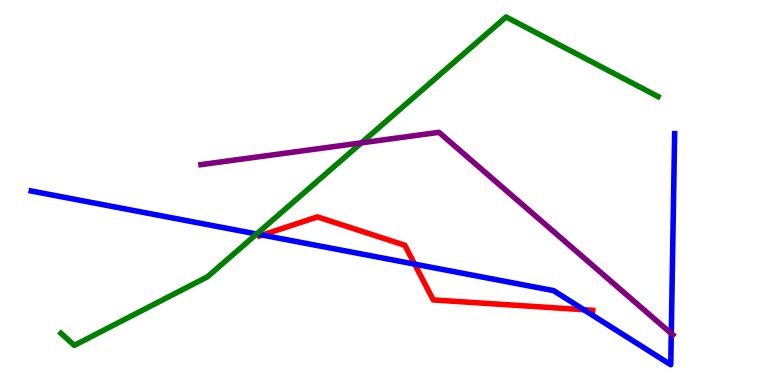[{'lines': ['blue', 'red'], 'intersections': [{'x': 3.38, 'y': 3.89}, {'x': 5.35, 'y': 3.14}, {'x': 7.53, 'y': 1.96}]}, {'lines': ['green', 'red'], 'intersections': []}, {'lines': ['purple', 'red'], 'intersections': []}, {'lines': ['blue', 'green'], 'intersections': [{'x': 3.31, 'y': 3.92}]}, {'lines': ['blue', 'purple'], 'intersections': [{'x': 8.66, 'y': 1.34}]}, {'lines': ['green', 'purple'], 'intersections': [{'x': 4.66, 'y': 6.29}]}]